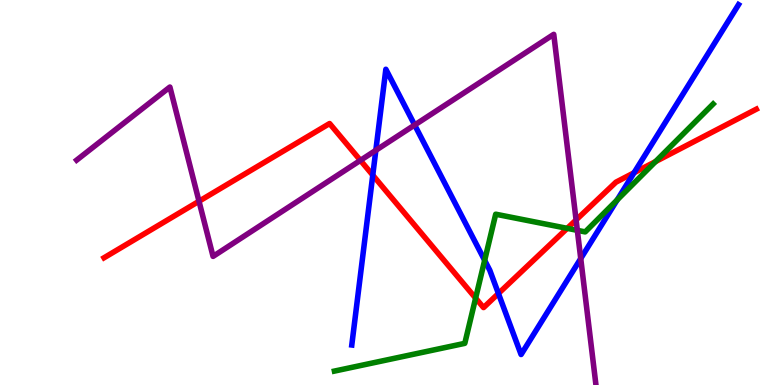[{'lines': ['blue', 'red'], 'intersections': [{'x': 4.81, 'y': 5.45}, {'x': 6.43, 'y': 2.38}, {'x': 8.18, 'y': 5.51}]}, {'lines': ['green', 'red'], 'intersections': [{'x': 6.14, 'y': 2.26}, {'x': 7.32, 'y': 4.07}, {'x': 8.46, 'y': 5.8}]}, {'lines': ['purple', 'red'], 'intersections': [{'x': 2.57, 'y': 4.77}, {'x': 4.65, 'y': 5.83}, {'x': 7.43, 'y': 4.29}]}, {'lines': ['blue', 'green'], 'intersections': [{'x': 6.25, 'y': 3.24}, {'x': 7.96, 'y': 4.81}]}, {'lines': ['blue', 'purple'], 'intersections': [{'x': 4.85, 'y': 6.1}, {'x': 5.35, 'y': 6.75}, {'x': 7.49, 'y': 3.28}]}, {'lines': ['green', 'purple'], 'intersections': [{'x': 7.45, 'y': 4.02}]}]